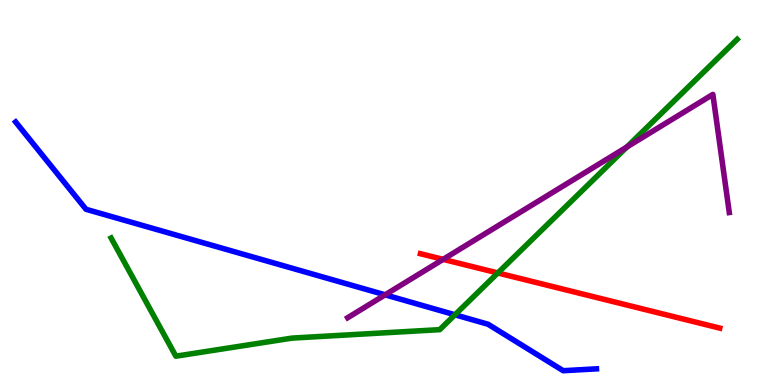[{'lines': ['blue', 'red'], 'intersections': []}, {'lines': ['green', 'red'], 'intersections': [{'x': 6.42, 'y': 2.91}]}, {'lines': ['purple', 'red'], 'intersections': [{'x': 5.72, 'y': 3.26}]}, {'lines': ['blue', 'green'], 'intersections': [{'x': 5.87, 'y': 1.82}]}, {'lines': ['blue', 'purple'], 'intersections': [{'x': 4.97, 'y': 2.34}]}, {'lines': ['green', 'purple'], 'intersections': [{'x': 8.09, 'y': 6.18}]}]